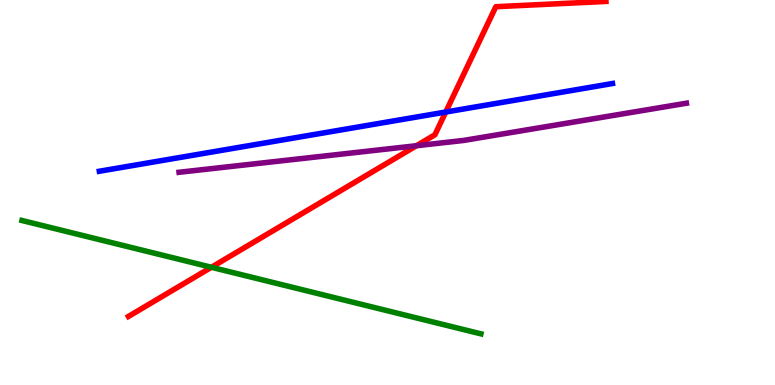[{'lines': ['blue', 'red'], 'intersections': [{'x': 5.75, 'y': 7.09}]}, {'lines': ['green', 'red'], 'intersections': [{'x': 2.73, 'y': 3.06}]}, {'lines': ['purple', 'red'], 'intersections': [{'x': 5.37, 'y': 6.21}]}, {'lines': ['blue', 'green'], 'intersections': []}, {'lines': ['blue', 'purple'], 'intersections': []}, {'lines': ['green', 'purple'], 'intersections': []}]